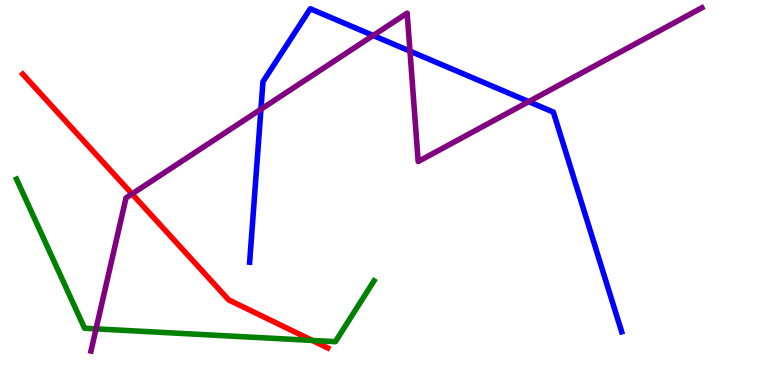[{'lines': ['blue', 'red'], 'intersections': []}, {'lines': ['green', 'red'], 'intersections': [{'x': 4.03, 'y': 1.16}]}, {'lines': ['purple', 'red'], 'intersections': [{'x': 1.7, 'y': 4.96}]}, {'lines': ['blue', 'green'], 'intersections': []}, {'lines': ['blue', 'purple'], 'intersections': [{'x': 3.37, 'y': 7.16}, {'x': 4.82, 'y': 9.08}, {'x': 5.29, 'y': 8.67}, {'x': 6.82, 'y': 7.36}]}, {'lines': ['green', 'purple'], 'intersections': [{'x': 1.24, 'y': 1.46}]}]